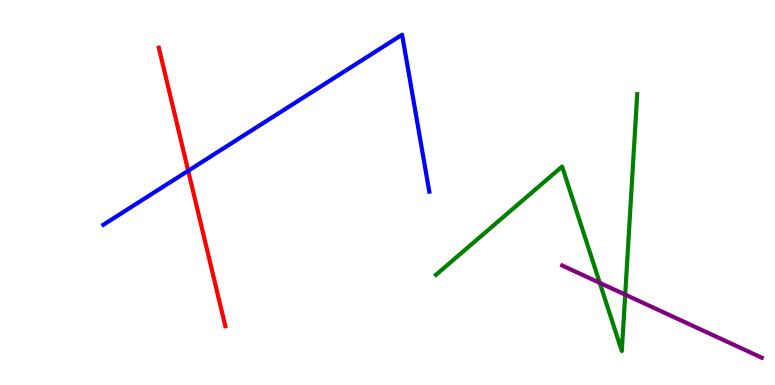[{'lines': ['blue', 'red'], 'intersections': [{'x': 2.43, 'y': 5.56}]}, {'lines': ['green', 'red'], 'intersections': []}, {'lines': ['purple', 'red'], 'intersections': []}, {'lines': ['blue', 'green'], 'intersections': []}, {'lines': ['blue', 'purple'], 'intersections': []}, {'lines': ['green', 'purple'], 'intersections': [{'x': 7.74, 'y': 2.65}, {'x': 8.07, 'y': 2.35}]}]